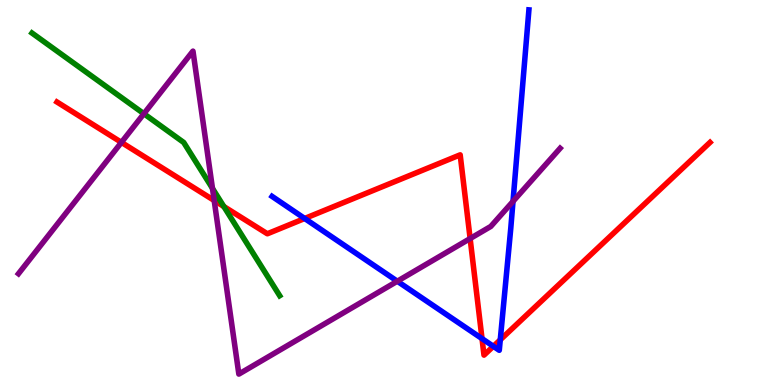[{'lines': ['blue', 'red'], 'intersections': [{'x': 3.93, 'y': 4.33}, {'x': 6.22, 'y': 1.2}, {'x': 6.37, 'y': 1.0}, {'x': 6.46, 'y': 1.17}]}, {'lines': ['green', 'red'], 'intersections': [{'x': 2.89, 'y': 4.64}]}, {'lines': ['purple', 'red'], 'intersections': [{'x': 1.57, 'y': 6.3}, {'x': 2.76, 'y': 4.79}, {'x': 6.07, 'y': 3.8}]}, {'lines': ['blue', 'green'], 'intersections': []}, {'lines': ['blue', 'purple'], 'intersections': [{'x': 5.13, 'y': 2.7}, {'x': 6.62, 'y': 4.77}]}, {'lines': ['green', 'purple'], 'intersections': [{'x': 1.86, 'y': 7.05}, {'x': 2.74, 'y': 5.11}]}]